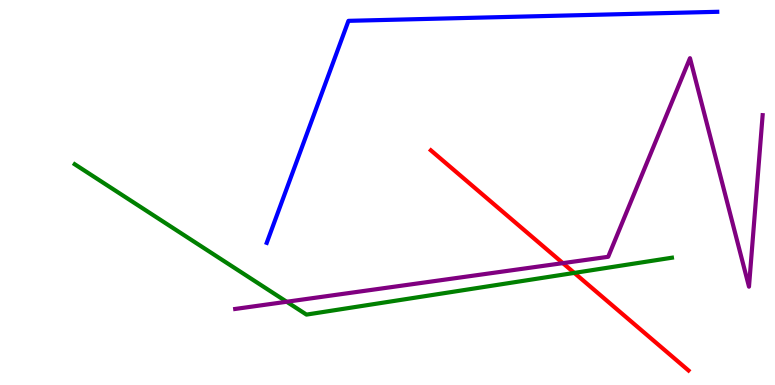[{'lines': ['blue', 'red'], 'intersections': []}, {'lines': ['green', 'red'], 'intersections': [{'x': 7.41, 'y': 2.91}]}, {'lines': ['purple', 'red'], 'intersections': [{'x': 7.26, 'y': 3.17}]}, {'lines': ['blue', 'green'], 'intersections': []}, {'lines': ['blue', 'purple'], 'intersections': []}, {'lines': ['green', 'purple'], 'intersections': [{'x': 3.7, 'y': 2.16}]}]